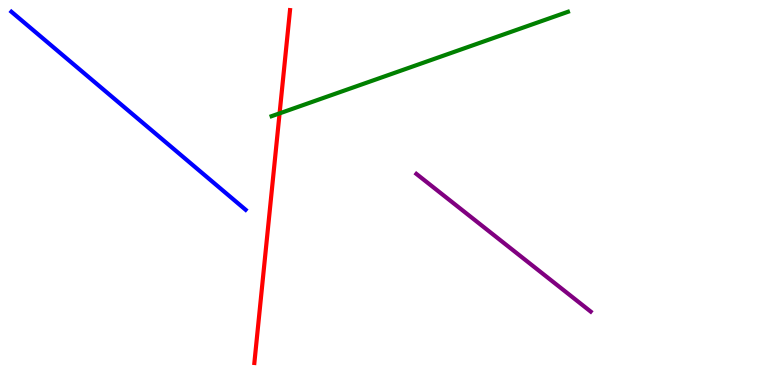[{'lines': ['blue', 'red'], 'intersections': []}, {'lines': ['green', 'red'], 'intersections': [{'x': 3.61, 'y': 7.06}]}, {'lines': ['purple', 'red'], 'intersections': []}, {'lines': ['blue', 'green'], 'intersections': []}, {'lines': ['blue', 'purple'], 'intersections': []}, {'lines': ['green', 'purple'], 'intersections': []}]